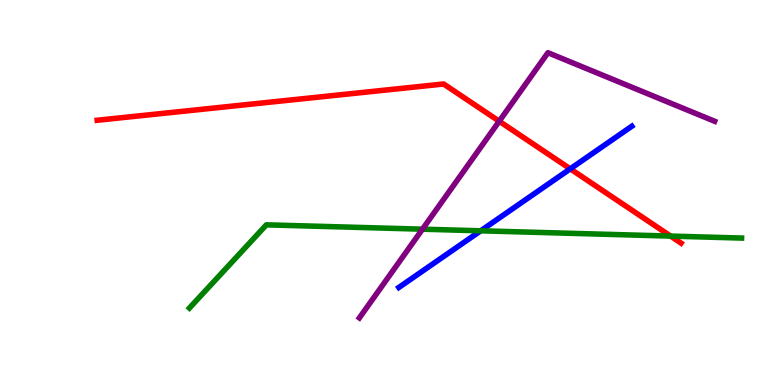[{'lines': ['blue', 'red'], 'intersections': [{'x': 7.36, 'y': 5.61}]}, {'lines': ['green', 'red'], 'intersections': [{'x': 8.65, 'y': 3.87}]}, {'lines': ['purple', 'red'], 'intersections': [{'x': 6.44, 'y': 6.85}]}, {'lines': ['blue', 'green'], 'intersections': [{'x': 6.2, 'y': 4.01}]}, {'lines': ['blue', 'purple'], 'intersections': []}, {'lines': ['green', 'purple'], 'intersections': [{'x': 5.45, 'y': 4.05}]}]